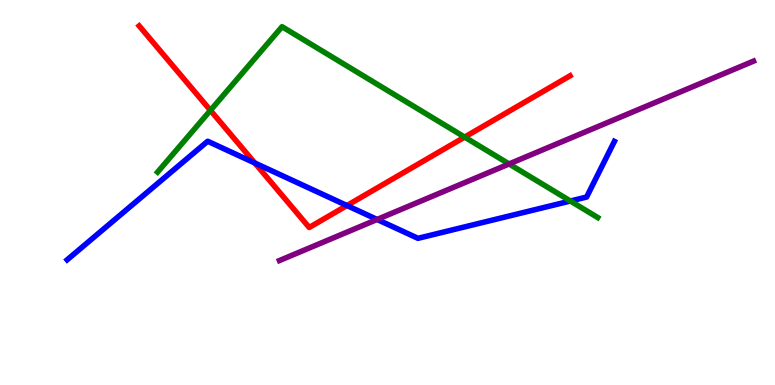[{'lines': ['blue', 'red'], 'intersections': [{'x': 3.29, 'y': 5.77}, {'x': 4.48, 'y': 4.66}]}, {'lines': ['green', 'red'], 'intersections': [{'x': 2.72, 'y': 7.13}, {'x': 6.0, 'y': 6.44}]}, {'lines': ['purple', 'red'], 'intersections': []}, {'lines': ['blue', 'green'], 'intersections': [{'x': 7.36, 'y': 4.78}]}, {'lines': ['blue', 'purple'], 'intersections': [{'x': 4.87, 'y': 4.3}]}, {'lines': ['green', 'purple'], 'intersections': [{'x': 6.57, 'y': 5.74}]}]